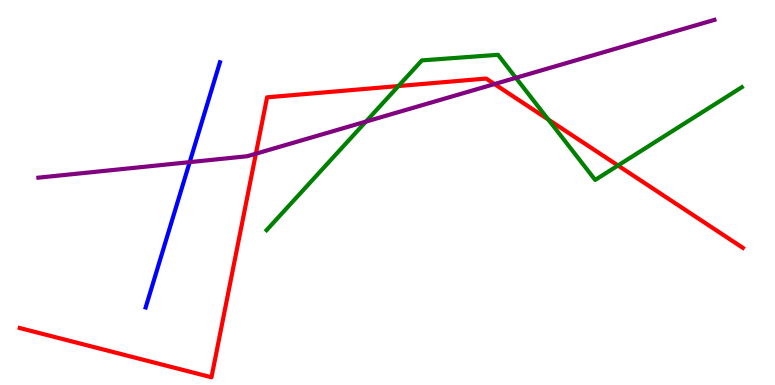[{'lines': ['blue', 'red'], 'intersections': []}, {'lines': ['green', 'red'], 'intersections': [{'x': 5.14, 'y': 7.76}, {'x': 7.07, 'y': 6.9}, {'x': 7.97, 'y': 5.7}]}, {'lines': ['purple', 'red'], 'intersections': [{'x': 3.3, 'y': 6.01}, {'x': 6.38, 'y': 7.82}]}, {'lines': ['blue', 'green'], 'intersections': []}, {'lines': ['blue', 'purple'], 'intersections': [{'x': 2.45, 'y': 5.79}]}, {'lines': ['green', 'purple'], 'intersections': [{'x': 4.72, 'y': 6.84}, {'x': 6.66, 'y': 7.98}]}]